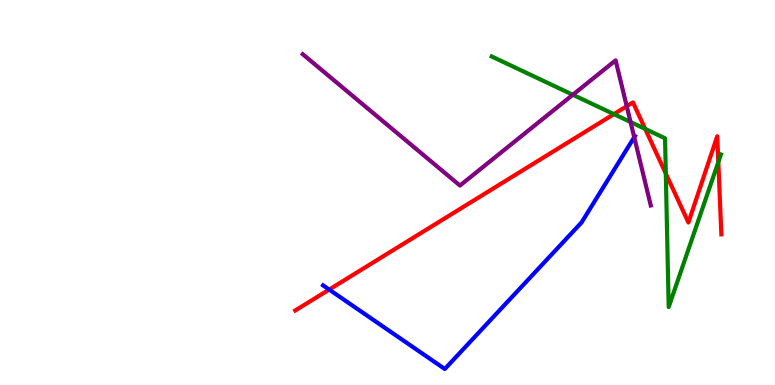[{'lines': ['blue', 'red'], 'intersections': [{'x': 4.25, 'y': 2.48}]}, {'lines': ['green', 'red'], 'intersections': [{'x': 7.92, 'y': 7.04}, {'x': 8.33, 'y': 6.65}, {'x': 8.59, 'y': 5.49}, {'x': 9.27, 'y': 5.79}]}, {'lines': ['purple', 'red'], 'intersections': [{'x': 8.09, 'y': 7.24}]}, {'lines': ['blue', 'green'], 'intersections': []}, {'lines': ['blue', 'purple'], 'intersections': [{'x': 8.18, 'y': 6.44}]}, {'lines': ['green', 'purple'], 'intersections': [{'x': 7.39, 'y': 7.54}, {'x': 8.14, 'y': 6.83}]}]